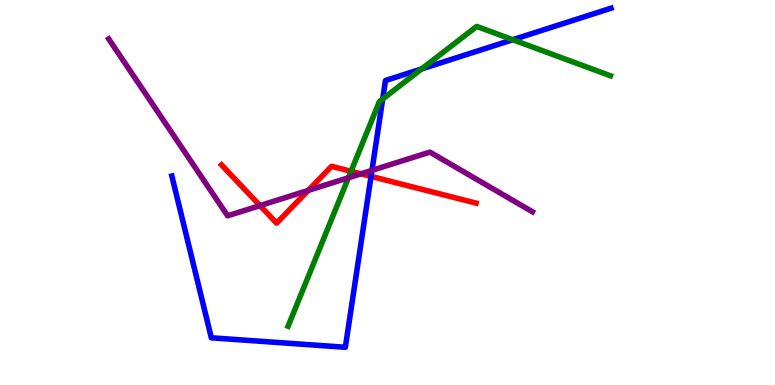[{'lines': ['blue', 'red'], 'intersections': [{'x': 4.79, 'y': 5.42}]}, {'lines': ['green', 'red'], 'intersections': [{'x': 4.53, 'y': 5.55}]}, {'lines': ['purple', 'red'], 'intersections': [{'x': 3.36, 'y': 4.66}, {'x': 3.98, 'y': 5.05}, {'x': 4.66, 'y': 5.49}]}, {'lines': ['blue', 'green'], 'intersections': [{'x': 4.94, 'y': 7.43}, {'x': 5.44, 'y': 8.21}, {'x': 6.62, 'y': 8.97}]}, {'lines': ['blue', 'purple'], 'intersections': [{'x': 4.8, 'y': 5.58}]}, {'lines': ['green', 'purple'], 'intersections': [{'x': 4.5, 'y': 5.38}]}]